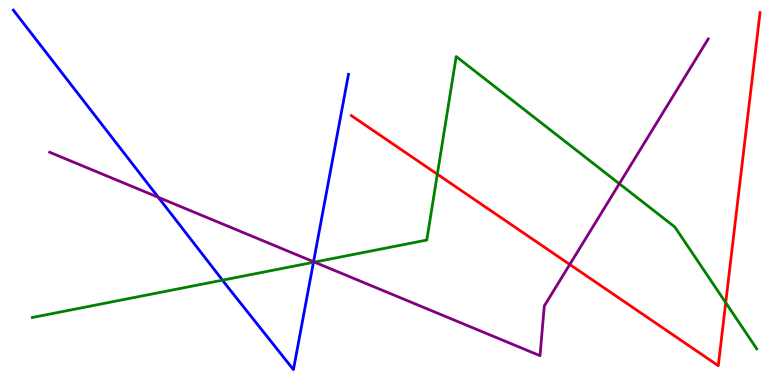[{'lines': ['blue', 'red'], 'intersections': []}, {'lines': ['green', 'red'], 'intersections': [{'x': 5.64, 'y': 5.47}, {'x': 9.36, 'y': 2.14}]}, {'lines': ['purple', 'red'], 'intersections': [{'x': 7.35, 'y': 3.13}]}, {'lines': ['blue', 'green'], 'intersections': [{'x': 2.87, 'y': 2.72}, {'x': 4.04, 'y': 3.19}]}, {'lines': ['blue', 'purple'], 'intersections': [{'x': 2.04, 'y': 4.87}, {'x': 4.05, 'y': 3.2}]}, {'lines': ['green', 'purple'], 'intersections': [{'x': 4.06, 'y': 3.19}, {'x': 7.99, 'y': 5.23}]}]